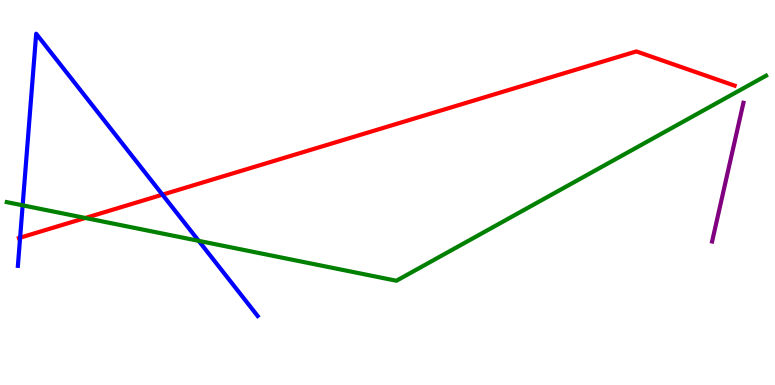[{'lines': ['blue', 'red'], 'intersections': [{'x': 0.259, 'y': 3.83}, {'x': 2.1, 'y': 4.94}]}, {'lines': ['green', 'red'], 'intersections': [{'x': 1.1, 'y': 4.34}]}, {'lines': ['purple', 'red'], 'intersections': []}, {'lines': ['blue', 'green'], 'intersections': [{'x': 0.292, 'y': 4.67}, {'x': 2.56, 'y': 3.74}]}, {'lines': ['blue', 'purple'], 'intersections': []}, {'lines': ['green', 'purple'], 'intersections': []}]